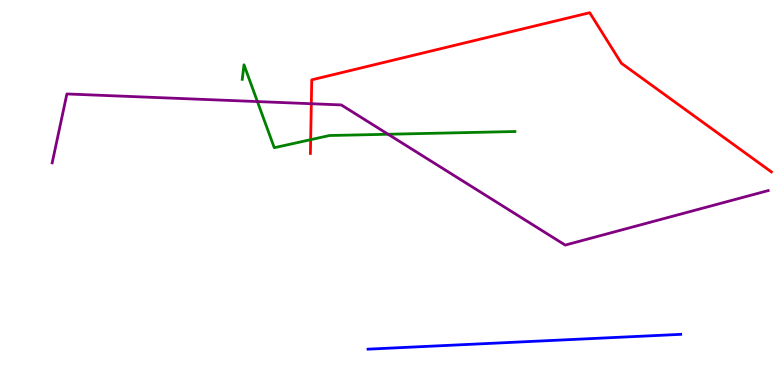[{'lines': ['blue', 'red'], 'intersections': []}, {'lines': ['green', 'red'], 'intersections': [{'x': 4.01, 'y': 6.37}]}, {'lines': ['purple', 'red'], 'intersections': [{'x': 4.02, 'y': 7.31}]}, {'lines': ['blue', 'green'], 'intersections': []}, {'lines': ['blue', 'purple'], 'intersections': []}, {'lines': ['green', 'purple'], 'intersections': [{'x': 3.32, 'y': 7.36}, {'x': 5.01, 'y': 6.51}]}]